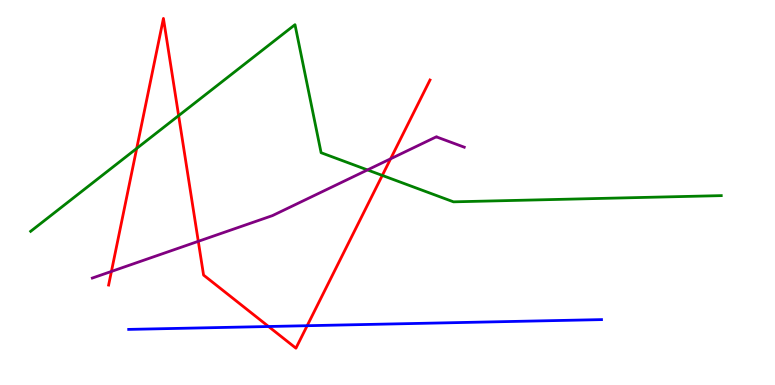[{'lines': ['blue', 'red'], 'intersections': [{'x': 3.47, 'y': 1.52}, {'x': 3.96, 'y': 1.54}]}, {'lines': ['green', 'red'], 'intersections': [{'x': 1.76, 'y': 6.14}, {'x': 2.3, 'y': 7.0}, {'x': 4.93, 'y': 5.44}]}, {'lines': ['purple', 'red'], 'intersections': [{'x': 1.44, 'y': 2.95}, {'x': 2.56, 'y': 3.73}, {'x': 5.04, 'y': 5.88}]}, {'lines': ['blue', 'green'], 'intersections': []}, {'lines': ['blue', 'purple'], 'intersections': []}, {'lines': ['green', 'purple'], 'intersections': [{'x': 4.74, 'y': 5.59}]}]